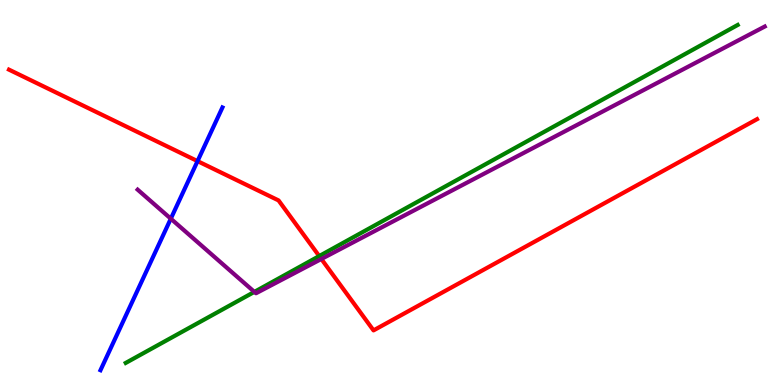[{'lines': ['blue', 'red'], 'intersections': [{'x': 2.55, 'y': 5.82}]}, {'lines': ['green', 'red'], 'intersections': [{'x': 4.12, 'y': 3.35}]}, {'lines': ['purple', 'red'], 'intersections': [{'x': 4.15, 'y': 3.27}]}, {'lines': ['blue', 'green'], 'intersections': []}, {'lines': ['blue', 'purple'], 'intersections': [{'x': 2.2, 'y': 4.32}]}, {'lines': ['green', 'purple'], 'intersections': [{'x': 3.28, 'y': 2.42}]}]